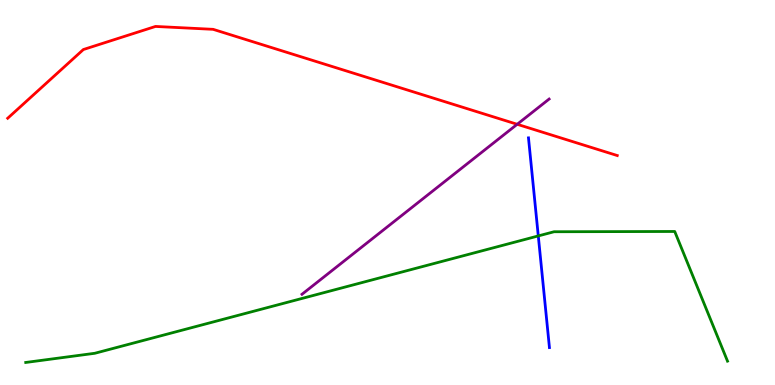[{'lines': ['blue', 'red'], 'intersections': []}, {'lines': ['green', 'red'], 'intersections': []}, {'lines': ['purple', 'red'], 'intersections': [{'x': 6.67, 'y': 6.77}]}, {'lines': ['blue', 'green'], 'intersections': [{'x': 6.95, 'y': 3.87}]}, {'lines': ['blue', 'purple'], 'intersections': []}, {'lines': ['green', 'purple'], 'intersections': []}]